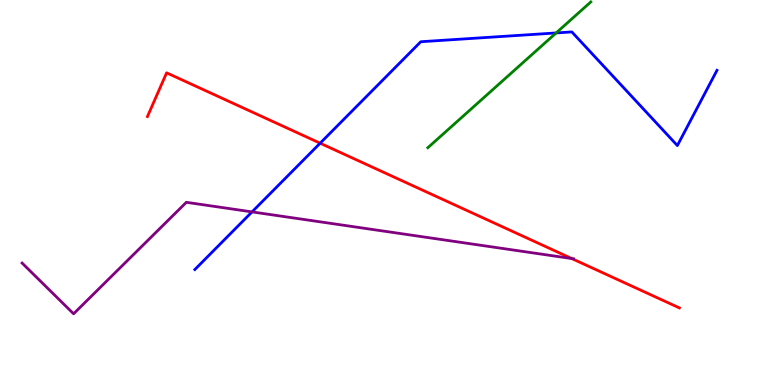[{'lines': ['blue', 'red'], 'intersections': [{'x': 4.13, 'y': 6.28}]}, {'lines': ['green', 'red'], 'intersections': []}, {'lines': ['purple', 'red'], 'intersections': [{'x': 7.38, 'y': 3.28}]}, {'lines': ['blue', 'green'], 'intersections': [{'x': 7.18, 'y': 9.14}]}, {'lines': ['blue', 'purple'], 'intersections': [{'x': 3.25, 'y': 4.5}]}, {'lines': ['green', 'purple'], 'intersections': []}]